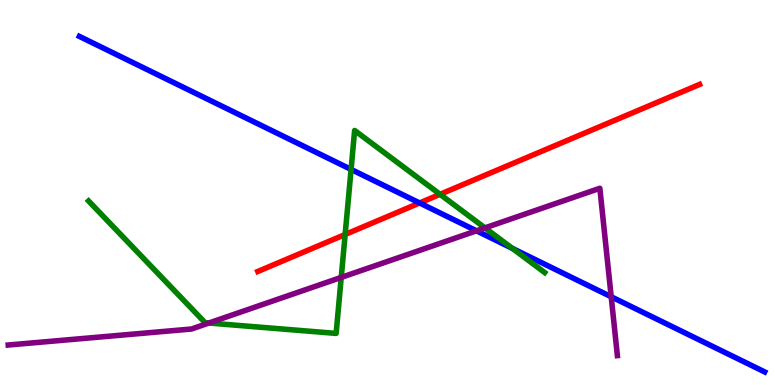[{'lines': ['blue', 'red'], 'intersections': [{'x': 5.41, 'y': 4.73}]}, {'lines': ['green', 'red'], 'intersections': [{'x': 4.45, 'y': 3.91}, {'x': 5.68, 'y': 4.95}]}, {'lines': ['purple', 'red'], 'intersections': []}, {'lines': ['blue', 'green'], 'intersections': [{'x': 4.53, 'y': 5.6}, {'x': 6.61, 'y': 3.55}]}, {'lines': ['blue', 'purple'], 'intersections': [{'x': 6.15, 'y': 4.01}, {'x': 7.89, 'y': 2.29}]}, {'lines': ['green', 'purple'], 'intersections': [{'x': 2.7, 'y': 1.61}, {'x': 4.4, 'y': 2.79}, {'x': 6.26, 'y': 4.08}]}]